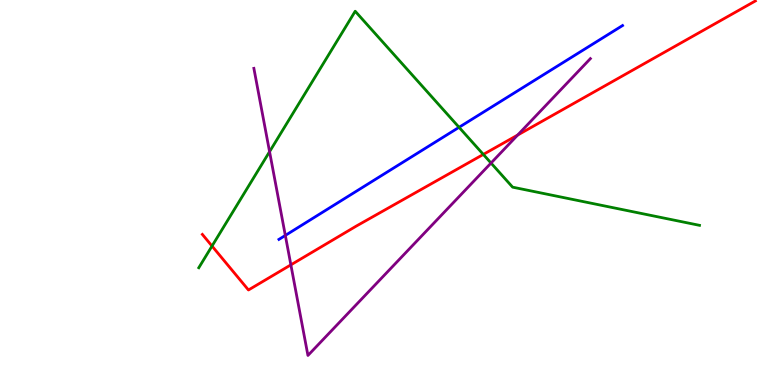[{'lines': ['blue', 'red'], 'intersections': []}, {'lines': ['green', 'red'], 'intersections': [{'x': 2.74, 'y': 3.61}, {'x': 6.24, 'y': 5.99}]}, {'lines': ['purple', 'red'], 'intersections': [{'x': 3.75, 'y': 3.12}, {'x': 6.68, 'y': 6.49}]}, {'lines': ['blue', 'green'], 'intersections': [{'x': 5.92, 'y': 6.69}]}, {'lines': ['blue', 'purple'], 'intersections': [{'x': 3.68, 'y': 3.89}]}, {'lines': ['green', 'purple'], 'intersections': [{'x': 3.48, 'y': 6.06}, {'x': 6.34, 'y': 5.77}]}]